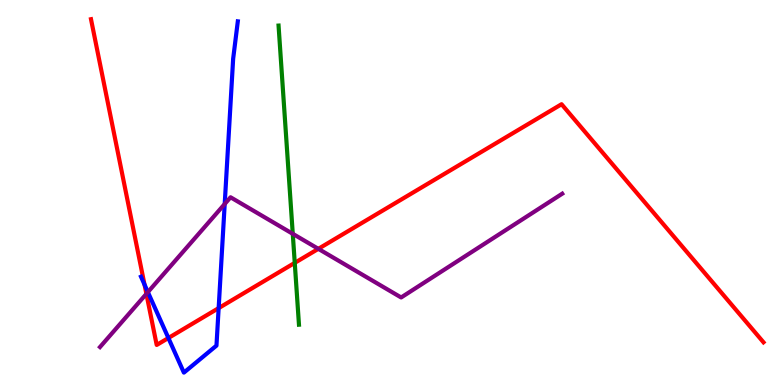[{'lines': ['blue', 'red'], 'intersections': [{'x': 1.86, 'y': 2.61}, {'x': 2.17, 'y': 1.22}, {'x': 2.82, 'y': 2.0}]}, {'lines': ['green', 'red'], 'intersections': [{'x': 3.8, 'y': 3.17}]}, {'lines': ['purple', 'red'], 'intersections': [{'x': 1.89, 'y': 2.37}, {'x': 4.11, 'y': 3.54}]}, {'lines': ['blue', 'green'], 'intersections': []}, {'lines': ['blue', 'purple'], 'intersections': [{'x': 1.91, 'y': 2.41}, {'x': 2.9, 'y': 4.7}]}, {'lines': ['green', 'purple'], 'intersections': [{'x': 3.78, 'y': 3.93}]}]